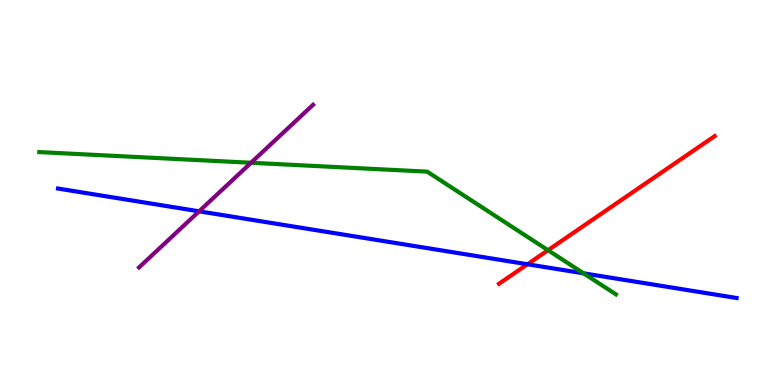[{'lines': ['blue', 'red'], 'intersections': [{'x': 6.81, 'y': 3.14}]}, {'lines': ['green', 'red'], 'intersections': [{'x': 7.07, 'y': 3.5}]}, {'lines': ['purple', 'red'], 'intersections': []}, {'lines': ['blue', 'green'], 'intersections': [{'x': 7.53, 'y': 2.9}]}, {'lines': ['blue', 'purple'], 'intersections': [{'x': 2.57, 'y': 4.51}]}, {'lines': ['green', 'purple'], 'intersections': [{'x': 3.24, 'y': 5.77}]}]